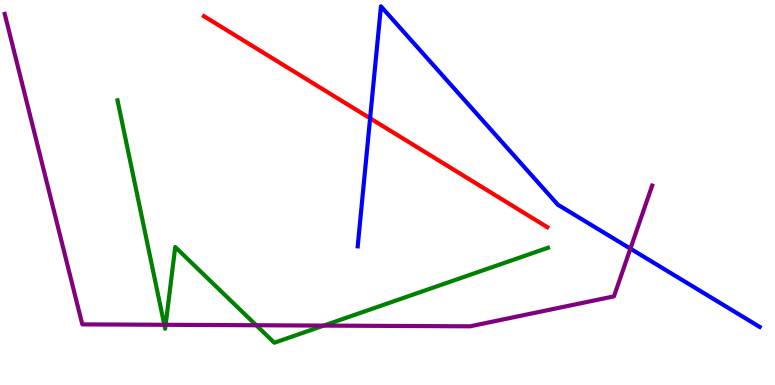[{'lines': ['blue', 'red'], 'intersections': [{'x': 4.78, 'y': 6.93}]}, {'lines': ['green', 'red'], 'intersections': []}, {'lines': ['purple', 'red'], 'intersections': []}, {'lines': ['blue', 'green'], 'intersections': []}, {'lines': ['blue', 'purple'], 'intersections': [{'x': 8.13, 'y': 3.54}]}, {'lines': ['green', 'purple'], 'intersections': [{'x': 2.12, 'y': 1.56}, {'x': 2.14, 'y': 1.56}, {'x': 3.31, 'y': 1.55}, {'x': 4.18, 'y': 1.54}]}]